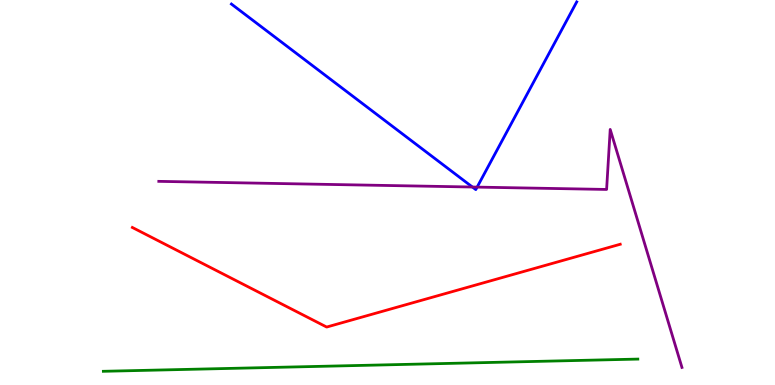[{'lines': ['blue', 'red'], 'intersections': []}, {'lines': ['green', 'red'], 'intersections': []}, {'lines': ['purple', 'red'], 'intersections': []}, {'lines': ['blue', 'green'], 'intersections': []}, {'lines': ['blue', 'purple'], 'intersections': [{'x': 6.1, 'y': 5.14}, {'x': 6.16, 'y': 5.14}]}, {'lines': ['green', 'purple'], 'intersections': []}]